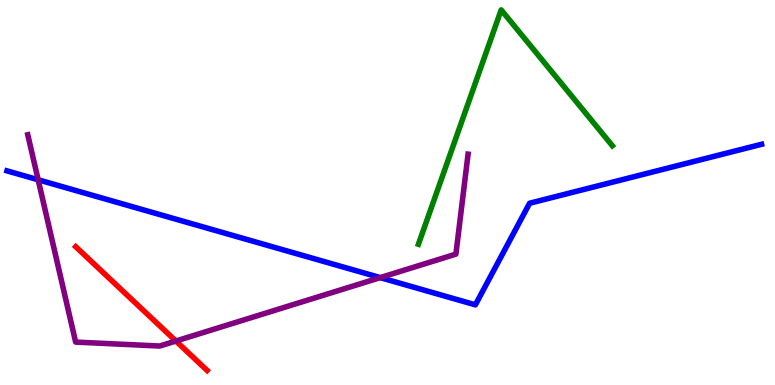[{'lines': ['blue', 'red'], 'intersections': []}, {'lines': ['green', 'red'], 'intersections': []}, {'lines': ['purple', 'red'], 'intersections': [{'x': 2.27, 'y': 1.14}]}, {'lines': ['blue', 'green'], 'intersections': []}, {'lines': ['blue', 'purple'], 'intersections': [{'x': 0.492, 'y': 5.33}, {'x': 4.91, 'y': 2.79}]}, {'lines': ['green', 'purple'], 'intersections': []}]